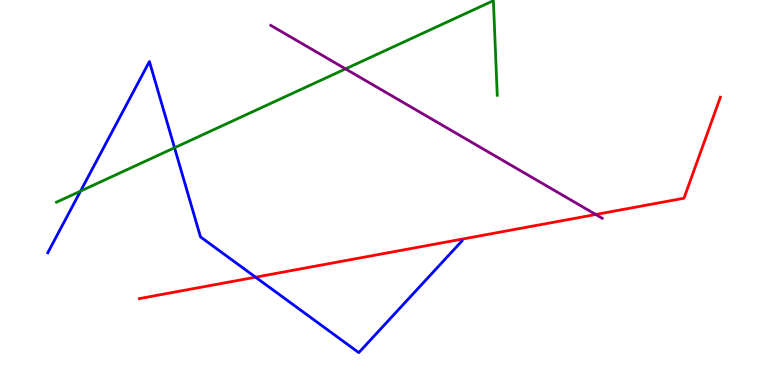[{'lines': ['blue', 'red'], 'intersections': [{'x': 3.3, 'y': 2.8}]}, {'lines': ['green', 'red'], 'intersections': []}, {'lines': ['purple', 'red'], 'intersections': [{'x': 7.69, 'y': 4.43}]}, {'lines': ['blue', 'green'], 'intersections': [{'x': 1.04, 'y': 5.04}, {'x': 2.25, 'y': 6.16}]}, {'lines': ['blue', 'purple'], 'intersections': []}, {'lines': ['green', 'purple'], 'intersections': [{'x': 4.46, 'y': 8.21}]}]